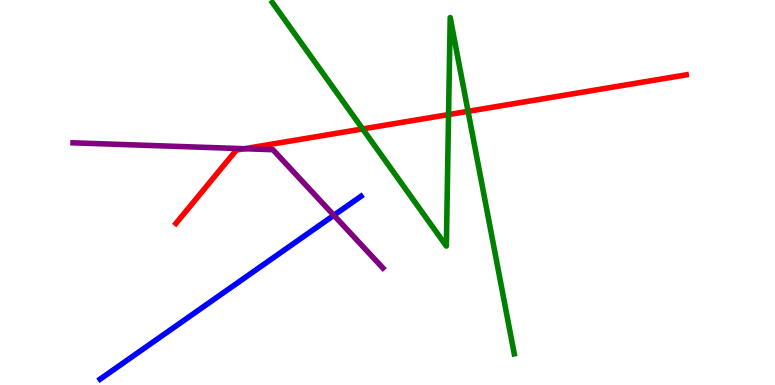[{'lines': ['blue', 'red'], 'intersections': []}, {'lines': ['green', 'red'], 'intersections': [{'x': 4.68, 'y': 6.65}, {'x': 5.79, 'y': 7.02}, {'x': 6.04, 'y': 7.11}]}, {'lines': ['purple', 'red'], 'intersections': [{'x': 3.15, 'y': 6.14}]}, {'lines': ['blue', 'green'], 'intersections': []}, {'lines': ['blue', 'purple'], 'intersections': [{'x': 4.31, 'y': 4.41}]}, {'lines': ['green', 'purple'], 'intersections': []}]